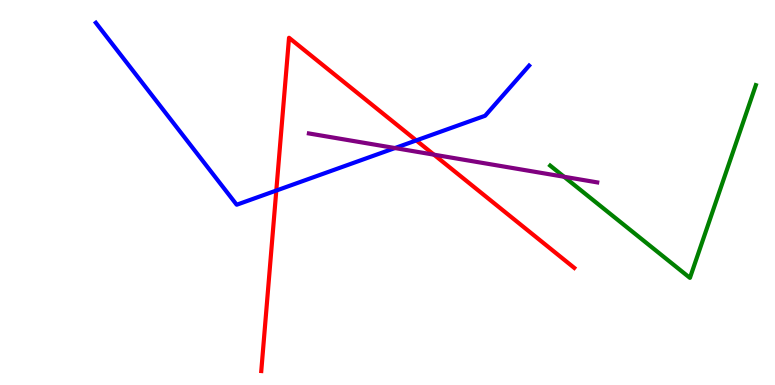[{'lines': ['blue', 'red'], 'intersections': [{'x': 3.57, 'y': 5.05}, {'x': 5.37, 'y': 6.35}]}, {'lines': ['green', 'red'], 'intersections': []}, {'lines': ['purple', 'red'], 'intersections': [{'x': 5.6, 'y': 5.98}]}, {'lines': ['blue', 'green'], 'intersections': []}, {'lines': ['blue', 'purple'], 'intersections': [{'x': 5.1, 'y': 6.15}]}, {'lines': ['green', 'purple'], 'intersections': [{'x': 7.28, 'y': 5.41}]}]